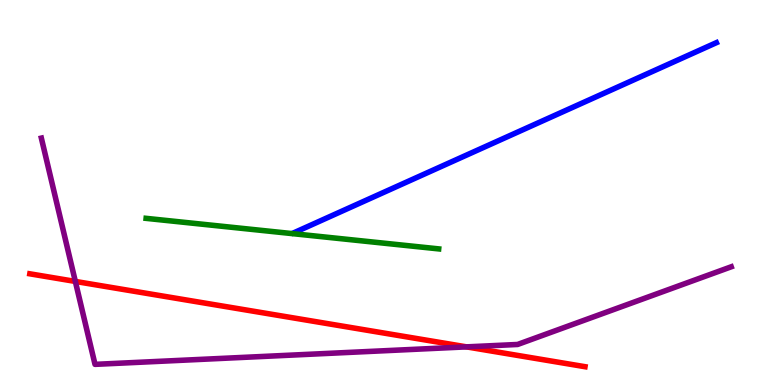[{'lines': ['blue', 'red'], 'intersections': []}, {'lines': ['green', 'red'], 'intersections': []}, {'lines': ['purple', 'red'], 'intersections': [{'x': 0.972, 'y': 2.69}, {'x': 6.02, 'y': 0.99}]}, {'lines': ['blue', 'green'], 'intersections': []}, {'lines': ['blue', 'purple'], 'intersections': []}, {'lines': ['green', 'purple'], 'intersections': []}]